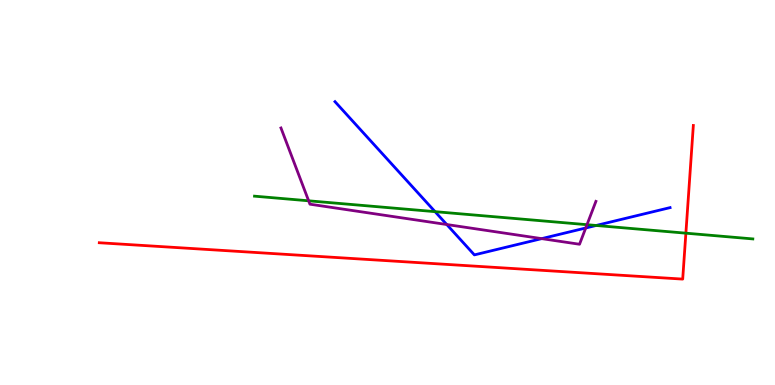[{'lines': ['blue', 'red'], 'intersections': []}, {'lines': ['green', 'red'], 'intersections': [{'x': 8.85, 'y': 3.94}]}, {'lines': ['purple', 'red'], 'intersections': []}, {'lines': ['blue', 'green'], 'intersections': [{'x': 5.61, 'y': 4.5}, {'x': 7.69, 'y': 4.14}]}, {'lines': ['blue', 'purple'], 'intersections': [{'x': 5.76, 'y': 4.17}, {'x': 6.99, 'y': 3.8}, {'x': 7.56, 'y': 4.08}]}, {'lines': ['green', 'purple'], 'intersections': [{'x': 3.98, 'y': 4.78}, {'x': 7.57, 'y': 4.16}]}]